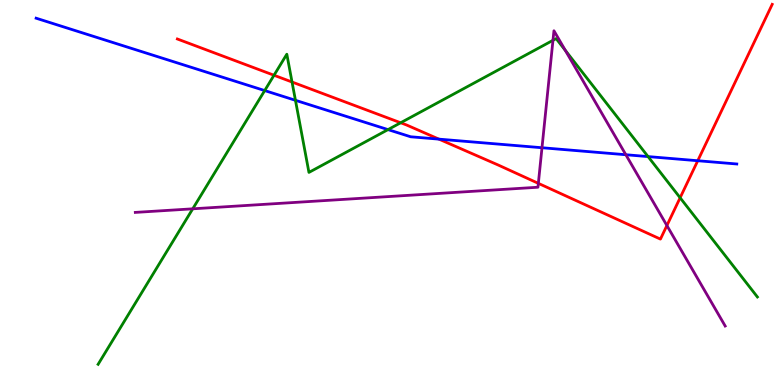[{'lines': ['blue', 'red'], 'intersections': [{'x': 5.66, 'y': 6.39}, {'x': 9.0, 'y': 5.83}]}, {'lines': ['green', 'red'], 'intersections': [{'x': 3.54, 'y': 8.05}, {'x': 3.77, 'y': 7.87}, {'x': 5.17, 'y': 6.81}, {'x': 8.78, 'y': 4.86}]}, {'lines': ['purple', 'red'], 'intersections': [{'x': 6.95, 'y': 5.24}, {'x': 8.61, 'y': 4.14}]}, {'lines': ['blue', 'green'], 'intersections': [{'x': 3.42, 'y': 7.65}, {'x': 3.81, 'y': 7.39}, {'x': 5.01, 'y': 6.63}, {'x': 8.36, 'y': 5.93}]}, {'lines': ['blue', 'purple'], 'intersections': [{'x': 6.99, 'y': 6.16}, {'x': 8.08, 'y': 5.98}]}, {'lines': ['green', 'purple'], 'intersections': [{'x': 2.49, 'y': 4.58}, {'x': 7.14, 'y': 8.95}, {'x': 7.29, 'y': 8.69}]}]